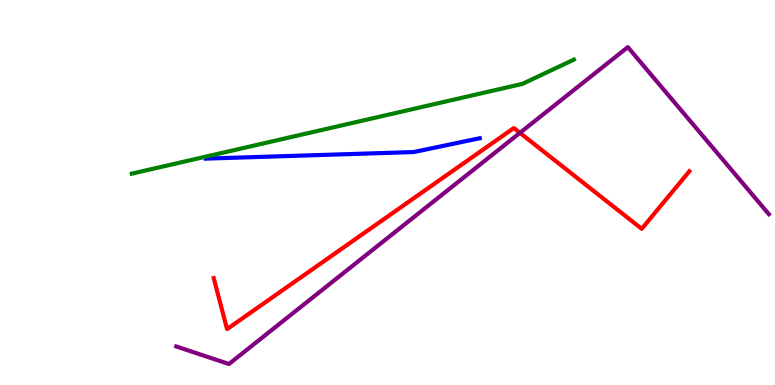[{'lines': ['blue', 'red'], 'intersections': []}, {'lines': ['green', 'red'], 'intersections': []}, {'lines': ['purple', 'red'], 'intersections': [{'x': 6.71, 'y': 6.55}]}, {'lines': ['blue', 'green'], 'intersections': []}, {'lines': ['blue', 'purple'], 'intersections': []}, {'lines': ['green', 'purple'], 'intersections': []}]